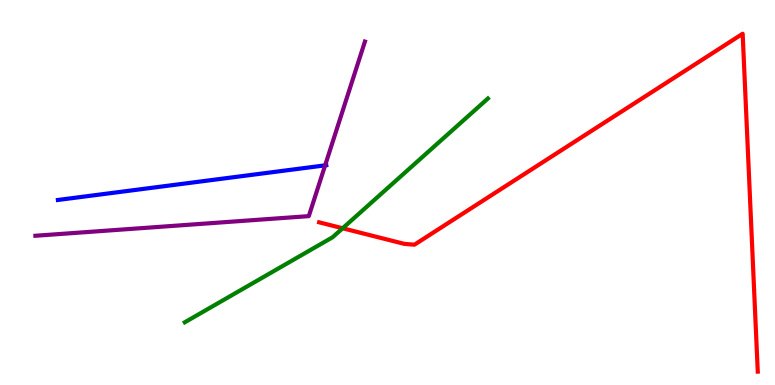[{'lines': ['blue', 'red'], 'intersections': []}, {'lines': ['green', 'red'], 'intersections': [{'x': 4.42, 'y': 4.07}]}, {'lines': ['purple', 'red'], 'intersections': []}, {'lines': ['blue', 'green'], 'intersections': []}, {'lines': ['blue', 'purple'], 'intersections': [{'x': 4.2, 'y': 5.71}]}, {'lines': ['green', 'purple'], 'intersections': []}]